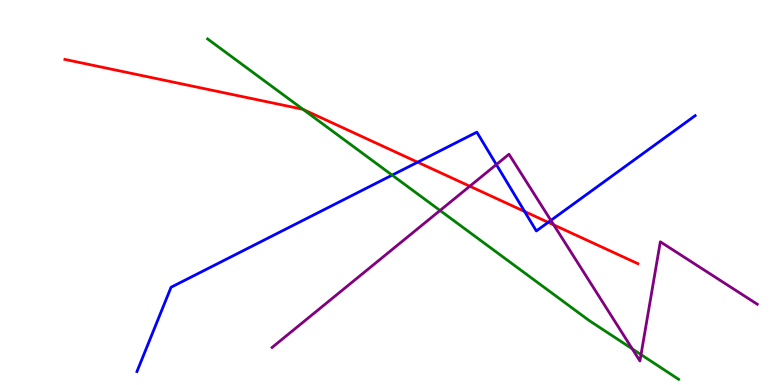[{'lines': ['blue', 'red'], 'intersections': [{'x': 5.39, 'y': 5.79}, {'x': 6.77, 'y': 4.51}, {'x': 7.07, 'y': 4.22}]}, {'lines': ['green', 'red'], 'intersections': [{'x': 3.91, 'y': 7.16}]}, {'lines': ['purple', 'red'], 'intersections': [{'x': 6.06, 'y': 5.16}, {'x': 7.15, 'y': 4.16}]}, {'lines': ['blue', 'green'], 'intersections': [{'x': 5.06, 'y': 5.45}]}, {'lines': ['blue', 'purple'], 'intersections': [{'x': 6.4, 'y': 5.73}, {'x': 7.11, 'y': 4.28}]}, {'lines': ['green', 'purple'], 'intersections': [{'x': 5.68, 'y': 4.53}, {'x': 8.16, 'y': 0.939}, {'x': 8.27, 'y': 0.789}]}]